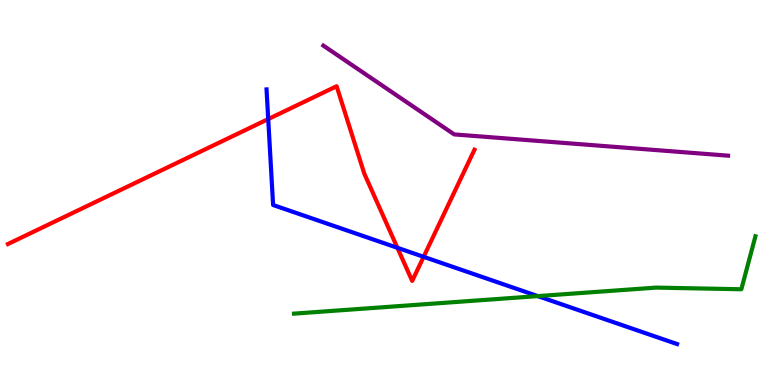[{'lines': ['blue', 'red'], 'intersections': [{'x': 3.46, 'y': 6.91}, {'x': 5.13, 'y': 3.56}, {'x': 5.47, 'y': 3.33}]}, {'lines': ['green', 'red'], 'intersections': []}, {'lines': ['purple', 'red'], 'intersections': []}, {'lines': ['blue', 'green'], 'intersections': [{'x': 6.94, 'y': 2.31}]}, {'lines': ['blue', 'purple'], 'intersections': []}, {'lines': ['green', 'purple'], 'intersections': []}]